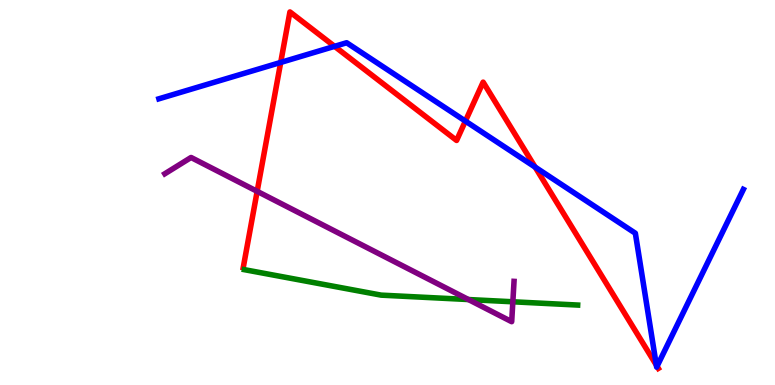[{'lines': ['blue', 'red'], 'intersections': [{'x': 3.62, 'y': 8.38}, {'x': 4.32, 'y': 8.8}, {'x': 6.01, 'y': 6.85}, {'x': 6.91, 'y': 5.66}, {'x': 8.47, 'y': 0.517}, {'x': 8.48, 'y': 0.486}]}, {'lines': ['green', 'red'], 'intersections': []}, {'lines': ['purple', 'red'], 'intersections': [{'x': 3.32, 'y': 5.03}]}, {'lines': ['blue', 'green'], 'intersections': []}, {'lines': ['blue', 'purple'], 'intersections': []}, {'lines': ['green', 'purple'], 'intersections': [{'x': 6.04, 'y': 2.22}, {'x': 6.62, 'y': 2.16}]}]